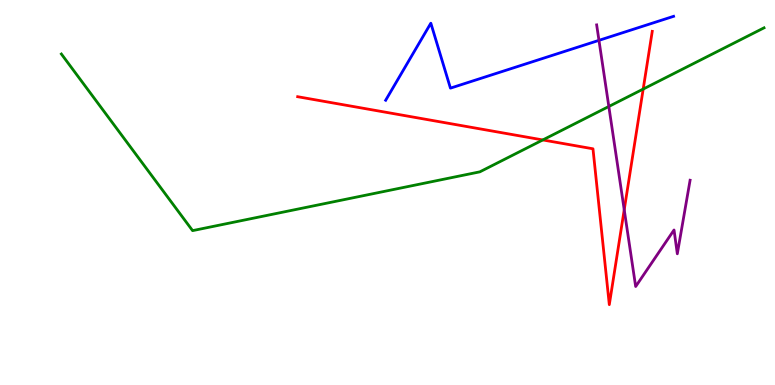[{'lines': ['blue', 'red'], 'intersections': []}, {'lines': ['green', 'red'], 'intersections': [{'x': 7.0, 'y': 6.37}, {'x': 8.3, 'y': 7.69}]}, {'lines': ['purple', 'red'], 'intersections': [{'x': 8.05, 'y': 4.55}]}, {'lines': ['blue', 'green'], 'intersections': []}, {'lines': ['blue', 'purple'], 'intersections': [{'x': 7.73, 'y': 8.95}]}, {'lines': ['green', 'purple'], 'intersections': [{'x': 7.86, 'y': 7.23}]}]